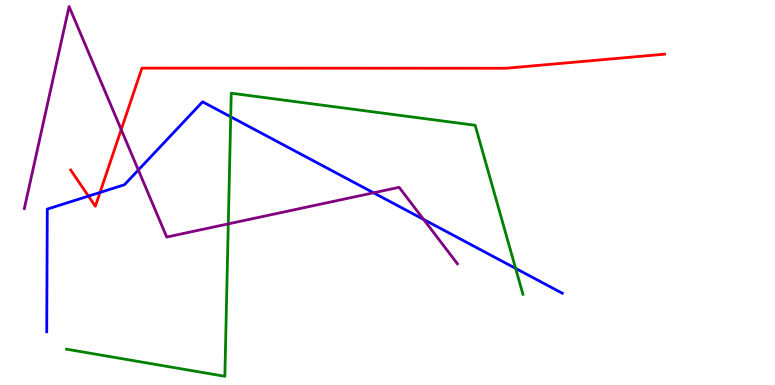[{'lines': ['blue', 'red'], 'intersections': [{'x': 1.14, 'y': 4.91}, {'x': 1.29, 'y': 5.0}]}, {'lines': ['green', 'red'], 'intersections': []}, {'lines': ['purple', 'red'], 'intersections': [{'x': 1.56, 'y': 6.63}]}, {'lines': ['blue', 'green'], 'intersections': [{'x': 2.98, 'y': 6.97}, {'x': 6.65, 'y': 3.03}]}, {'lines': ['blue', 'purple'], 'intersections': [{'x': 1.78, 'y': 5.58}, {'x': 4.82, 'y': 4.99}, {'x': 5.47, 'y': 4.3}]}, {'lines': ['green', 'purple'], 'intersections': [{'x': 2.95, 'y': 4.19}]}]